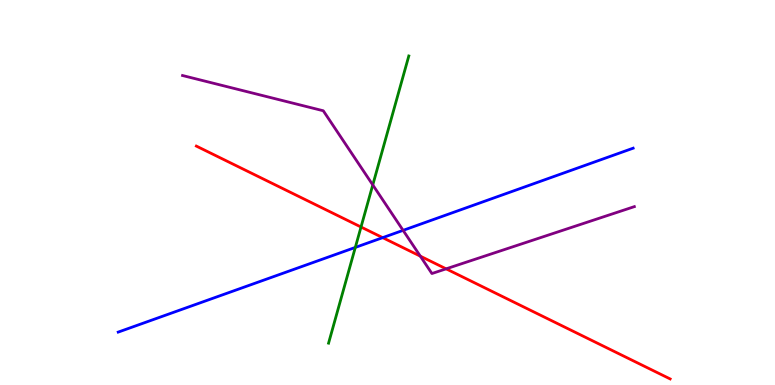[{'lines': ['blue', 'red'], 'intersections': [{'x': 4.94, 'y': 3.83}]}, {'lines': ['green', 'red'], 'intersections': [{'x': 4.66, 'y': 4.1}]}, {'lines': ['purple', 'red'], 'intersections': [{'x': 5.42, 'y': 3.35}, {'x': 5.76, 'y': 3.02}]}, {'lines': ['blue', 'green'], 'intersections': [{'x': 4.58, 'y': 3.57}]}, {'lines': ['blue', 'purple'], 'intersections': [{'x': 5.2, 'y': 4.02}]}, {'lines': ['green', 'purple'], 'intersections': [{'x': 4.81, 'y': 5.2}]}]